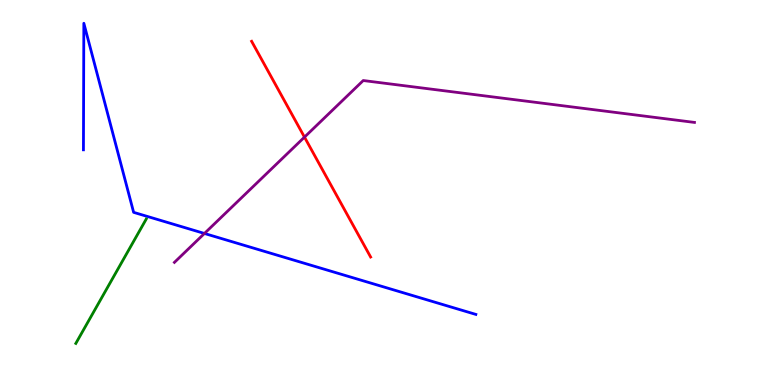[{'lines': ['blue', 'red'], 'intersections': []}, {'lines': ['green', 'red'], 'intersections': []}, {'lines': ['purple', 'red'], 'intersections': [{'x': 3.93, 'y': 6.44}]}, {'lines': ['blue', 'green'], 'intersections': []}, {'lines': ['blue', 'purple'], 'intersections': [{'x': 2.64, 'y': 3.94}]}, {'lines': ['green', 'purple'], 'intersections': []}]